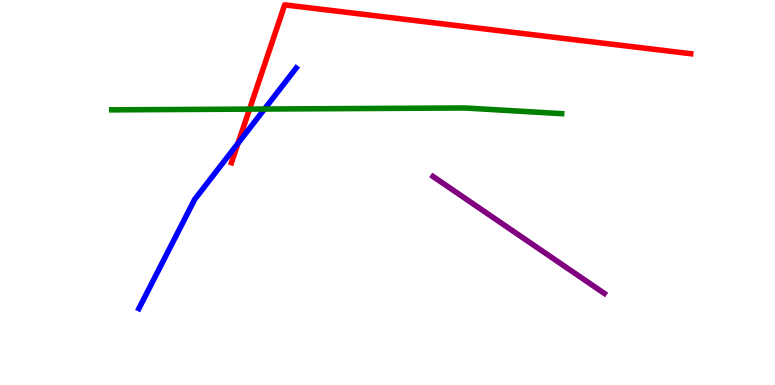[{'lines': ['blue', 'red'], 'intersections': [{'x': 3.07, 'y': 6.28}]}, {'lines': ['green', 'red'], 'intersections': [{'x': 3.22, 'y': 7.17}]}, {'lines': ['purple', 'red'], 'intersections': []}, {'lines': ['blue', 'green'], 'intersections': [{'x': 3.41, 'y': 7.17}]}, {'lines': ['blue', 'purple'], 'intersections': []}, {'lines': ['green', 'purple'], 'intersections': []}]